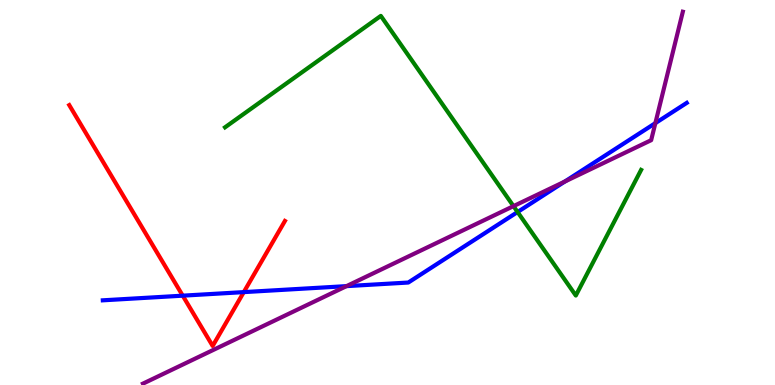[{'lines': ['blue', 'red'], 'intersections': [{'x': 2.36, 'y': 2.32}, {'x': 3.15, 'y': 2.41}]}, {'lines': ['green', 'red'], 'intersections': []}, {'lines': ['purple', 'red'], 'intersections': []}, {'lines': ['blue', 'green'], 'intersections': [{'x': 6.68, 'y': 4.49}]}, {'lines': ['blue', 'purple'], 'intersections': [{'x': 4.47, 'y': 2.57}, {'x': 7.29, 'y': 5.28}, {'x': 8.46, 'y': 6.8}]}, {'lines': ['green', 'purple'], 'intersections': [{'x': 6.63, 'y': 4.65}]}]